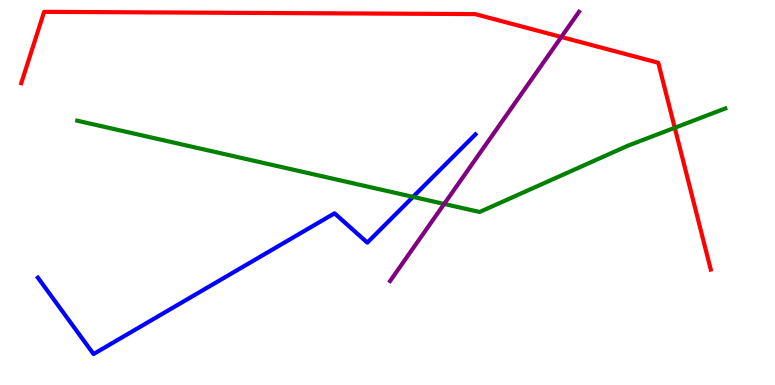[{'lines': ['blue', 'red'], 'intersections': []}, {'lines': ['green', 'red'], 'intersections': [{'x': 8.71, 'y': 6.68}]}, {'lines': ['purple', 'red'], 'intersections': [{'x': 7.24, 'y': 9.04}]}, {'lines': ['blue', 'green'], 'intersections': [{'x': 5.33, 'y': 4.89}]}, {'lines': ['blue', 'purple'], 'intersections': []}, {'lines': ['green', 'purple'], 'intersections': [{'x': 5.73, 'y': 4.7}]}]